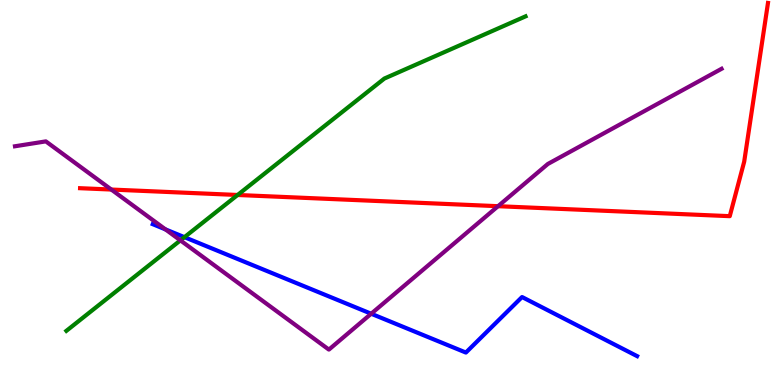[{'lines': ['blue', 'red'], 'intersections': []}, {'lines': ['green', 'red'], 'intersections': [{'x': 3.07, 'y': 4.94}]}, {'lines': ['purple', 'red'], 'intersections': [{'x': 1.44, 'y': 5.08}, {'x': 6.43, 'y': 4.64}]}, {'lines': ['blue', 'green'], 'intersections': [{'x': 2.38, 'y': 3.84}]}, {'lines': ['blue', 'purple'], 'intersections': [{'x': 2.14, 'y': 4.04}, {'x': 4.79, 'y': 1.85}]}, {'lines': ['green', 'purple'], 'intersections': [{'x': 2.33, 'y': 3.76}]}]